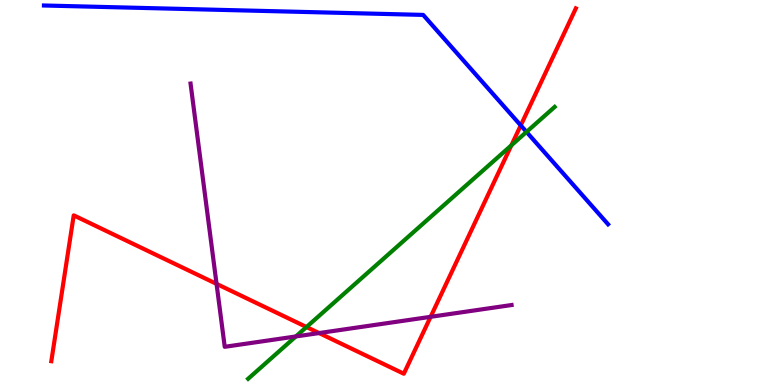[{'lines': ['blue', 'red'], 'intersections': [{'x': 6.72, 'y': 6.74}]}, {'lines': ['green', 'red'], 'intersections': [{'x': 3.95, 'y': 1.51}, {'x': 6.6, 'y': 6.23}]}, {'lines': ['purple', 'red'], 'intersections': [{'x': 2.79, 'y': 2.63}, {'x': 4.12, 'y': 1.35}, {'x': 5.56, 'y': 1.77}]}, {'lines': ['blue', 'green'], 'intersections': [{'x': 6.79, 'y': 6.57}]}, {'lines': ['blue', 'purple'], 'intersections': []}, {'lines': ['green', 'purple'], 'intersections': [{'x': 3.82, 'y': 1.26}]}]